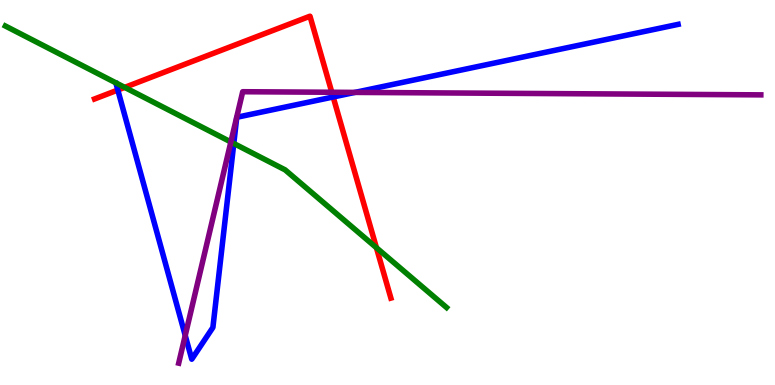[{'lines': ['blue', 'red'], 'intersections': [{'x': 1.52, 'y': 7.66}, {'x': 4.3, 'y': 7.48}]}, {'lines': ['green', 'red'], 'intersections': [{'x': 1.61, 'y': 7.73}, {'x': 4.86, 'y': 3.57}]}, {'lines': ['purple', 'red'], 'intersections': [{'x': 4.28, 'y': 7.6}]}, {'lines': ['blue', 'green'], 'intersections': [{'x': 3.02, 'y': 6.27}]}, {'lines': ['blue', 'purple'], 'intersections': [{'x': 2.39, 'y': 1.29}, {'x': 4.58, 'y': 7.6}]}, {'lines': ['green', 'purple'], 'intersections': [{'x': 2.98, 'y': 6.31}]}]